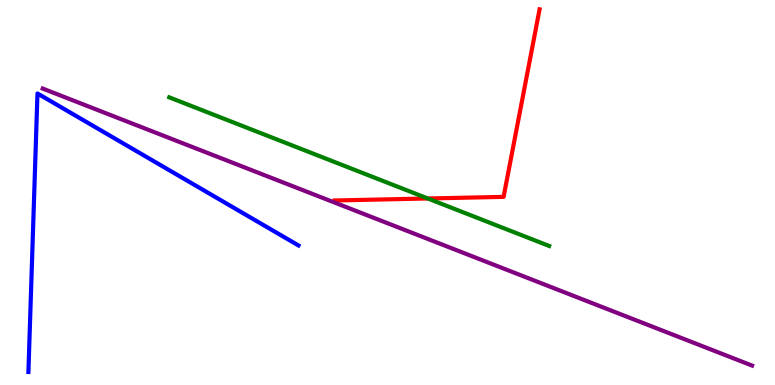[{'lines': ['blue', 'red'], 'intersections': []}, {'lines': ['green', 'red'], 'intersections': [{'x': 5.52, 'y': 4.84}]}, {'lines': ['purple', 'red'], 'intersections': []}, {'lines': ['blue', 'green'], 'intersections': []}, {'lines': ['blue', 'purple'], 'intersections': []}, {'lines': ['green', 'purple'], 'intersections': []}]